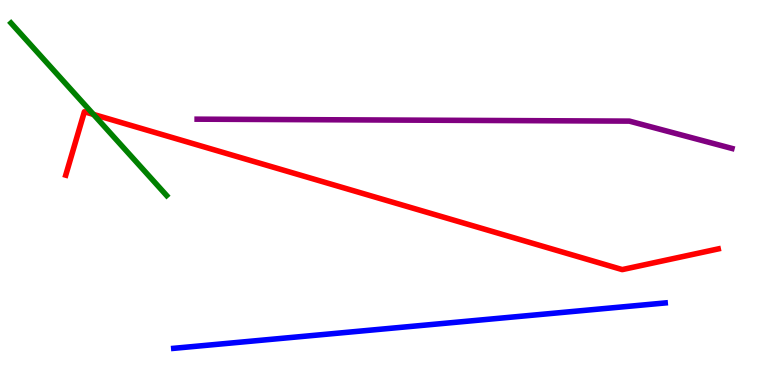[{'lines': ['blue', 'red'], 'intersections': []}, {'lines': ['green', 'red'], 'intersections': [{'x': 1.21, 'y': 7.03}]}, {'lines': ['purple', 'red'], 'intersections': []}, {'lines': ['blue', 'green'], 'intersections': []}, {'lines': ['blue', 'purple'], 'intersections': []}, {'lines': ['green', 'purple'], 'intersections': []}]